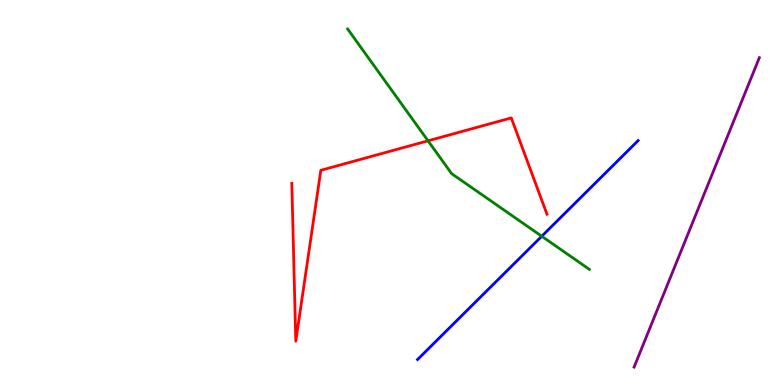[{'lines': ['blue', 'red'], 'intersections': []}, {'lines': ['green', 'red'], 'intersections': [{'x': 5.52, 'y': 6.34}]}, {'lines': ['purple', 'red'], 'intersections': []}, {'lines': ['blue', 'green'], 'intersections': [{'x': 6.99, 'y': 3.86}]}, {'lines': ['blue', 'purple'], 'intersections': []}, {'lines': ['green', 'purple'], 'intersections': []}]